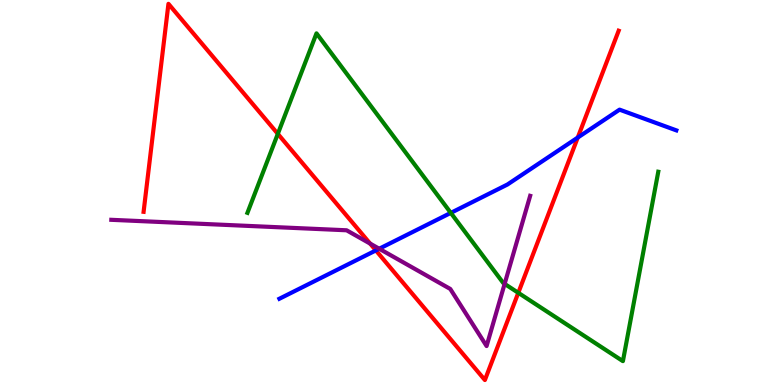[{'lines': ['blue', 'red'], 'intersections': [{'x': 4.85, 'y': 3.5}, {'x': 7.45, 'y': 6.43}]}, {'lines': ['green', 'red'], 'intersections': [{'x': 3.58, 'y': 6.52}, {'x': 6.69, 'y': 2.39}]}, {'lines': ['purple', 'red'], 'intersections': [{'x': 4.78, 'y': 3.67}]}, {'lines': ['blue', 'green'], 'intersections': [{'x': 5.82, 'y': 4.47}]}, {'lines': ['blue', 'purple'], 'intersections': [{'x': 4.89, 'y': 3.54}]}, {'lines': ['green', 'purple'], 'intersections': [{'x': 6.51, 'y': 2.63}]}]